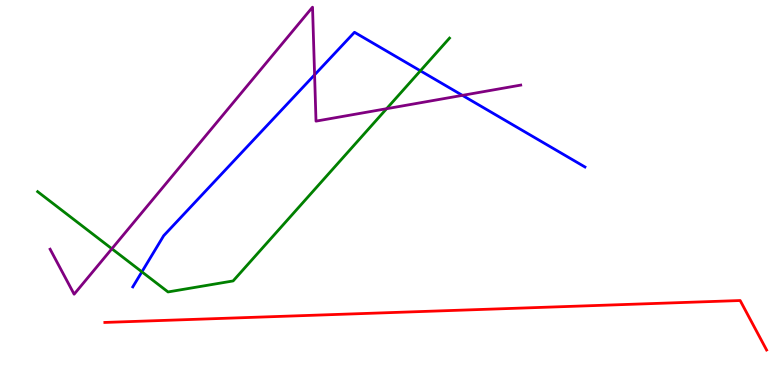[{'lines': ['blue', 'red'], 'intersections': []}, {'lines': ['green', 'red'], 'intersections': []}, {'lines': ['purple', 'red'], 'intersections': []}, {'lines': ['blue', 'green'], 'intersections': [{'x': 1.83, 'y': 2.94}, {'x': 5.42, 'y': 8.16}]}, {'lines': ['blue', 'purple'], 'intersections': [{'x': 4.06, 'y': 8.06}, {'x': 5.97, 'y': 7.52}]}, {'lines': ['green', 'purple'], 'intersections': [{'x': 1.44, 'y': 3.54}, {'x': 4.99, 'y': 7.18}]}]